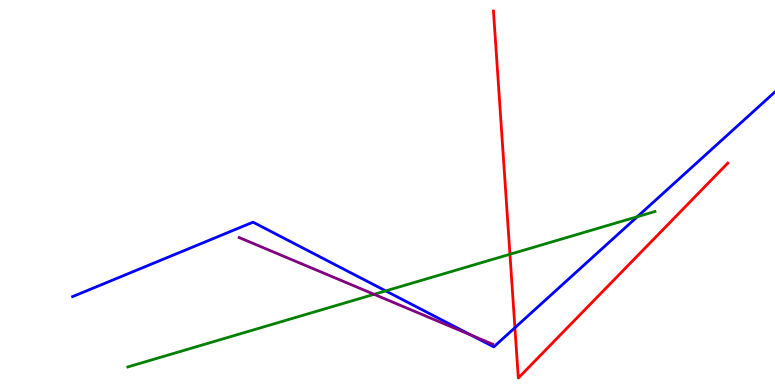[{'lines': ['blue', 'red'], 'intersections': [{'x': 6.64, 'y': 1.49}]}, {'lines': ['green', 'red'], 'intersections': [{'x': 6.58, 'y': 3.4}]}, {'lines': ['purple', 'red'], 'intersections': []}, {'lines': ['blue', 'green'], 'intersections': [{'x': 4.98, 'y': 2.44}, {'x': 8.22, 'y': 4.37}]}, {'lines': ['blue', 'purple'], 'intersections': [{'x': 6.08, 'y': 1.3}]}, {'lines': ['green', 'purple'], 'intersections': [{'x': 4.83, 'y': 2.36}]}]